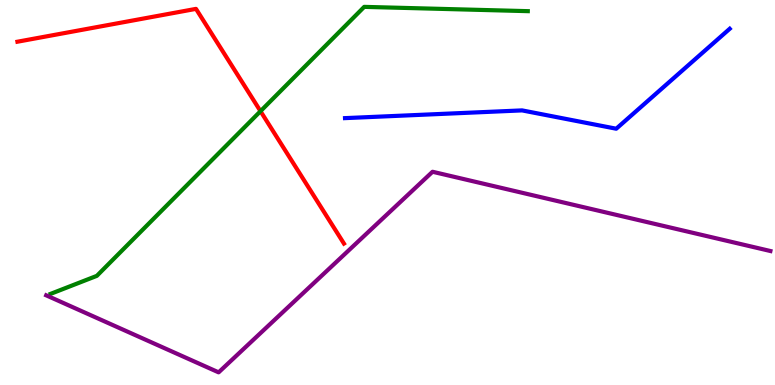[{'lines': ['blue', 'red'], 'intersections': []}, {'lines': ['green', 'red'], 'intersections': [{'x': 3.36, 'y': 7.11}]}, {'lines': ['purple', 'red'], 'intersections': []}, {'lines': ['blue', 'green'], 'intersections': []}, {'lines': ['blue', 'purple'], 'intersections': []}, {'lines': ['green', 'purple'], 'intersections': []}]